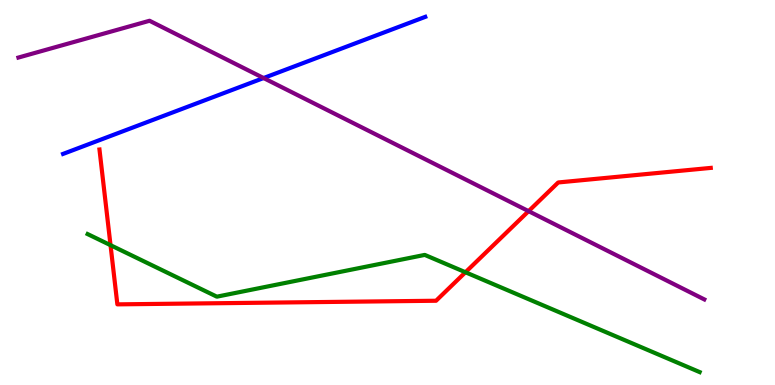[{'lines': ['blue', 'red'], 'intersections': []}, {'lines': ['green', 'red'], 'intersections': [{'x': 1.43, 'y': 3.63}, {'x': 6.01, 'y': 2.93}]}, {'lines': ['purple', 'red'], 'intersections': [{'x': 6.82, 'y': 4.52}]}, {'lines': ['blue', 'green'], 'intersections': []}, {'lines': ['blue', 'purple'], 'intersections': [{'x': 3.4, 'y': 7.97}]}, {'lines': ['green', 'purple'], 'intersections': []}]